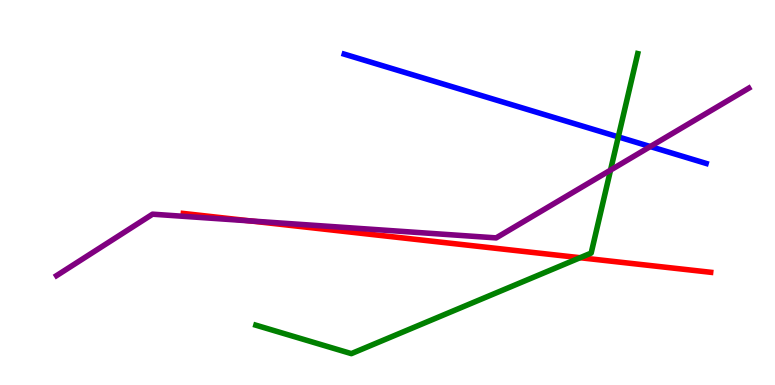[{'lines': ['blue', 'red'], 'intersections': []}, {'lines': ['green', 'red'], 'intersections': [{'x': 7.48, 'y': 3.31}]}, {'lines': ['purple', 'red'], 'intersections': [{'x': 3.23, 'y': 4.26}]}, {'lines': ['blue', 'green'], 'intersections': [{'x': 7.98, 'y': 6.44}]}, {'lines': ['blue', 'purple'], 'intersections': [{'x': 8.39, 'y': 6.19}]}, {'lines': ['green', 'purple'], 'intersections': [{'x': 7.88, 'y': 5.58}]}]